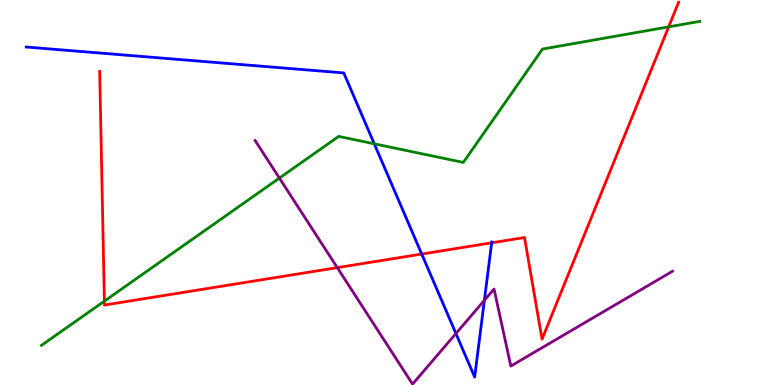[{'lines': ['blue', 'red'], 'intersections': [{'x': 5.44, 'y': 3.4}, {'x': 6.34, 'y': 3.69}]}, {'lines': ['green', 'red'], 'intersections': [{'x': 1.35, 'y': 2.18}, {'x': 8.63, 'y': 9.3}]}, {'lines': ['purple', 'red'], 'intersections': [{'x': 4.35, 'y': 3.05}]}, {'lines': ['blue', 'green'], 'intersections': [{'x': 4.83, 'y': 6.26}]}, {'lines': ['blue', 'purple'], 'intersections': [{'x': 5.88, 'y': 1.34}, {'x': 6.25, 'y': 2.2}]}, {'lines': ['green', 'purple'], 'intersections': [{'x': 3.61, 'y': 5.37}]}]